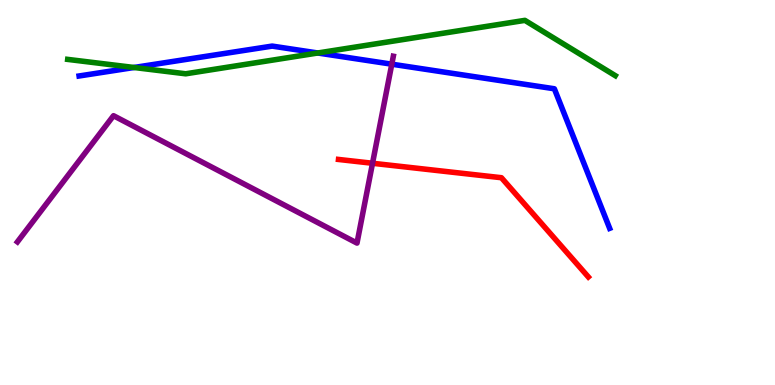[{'lines': ['blue', 'red'], 'intersections': []}, {'lines': ['green', 'red'], 'intersections': []}, {'lines': ['purple', 'red'], 'intersections': [{'x': 4.81, 'y': 5.76}]}, {'lines': ['blue', 'green'], 'intersections': [{'x': 1.73, 'y': 8.25}, {'x': 4.1, 'y': 8.62}]}, {'lines': ['blue', 'purple'], 'intersections': [{'x': 5.06, 'y': 8.33}]}, {'lines': ['green', 'purple'], 'intersections': []}]